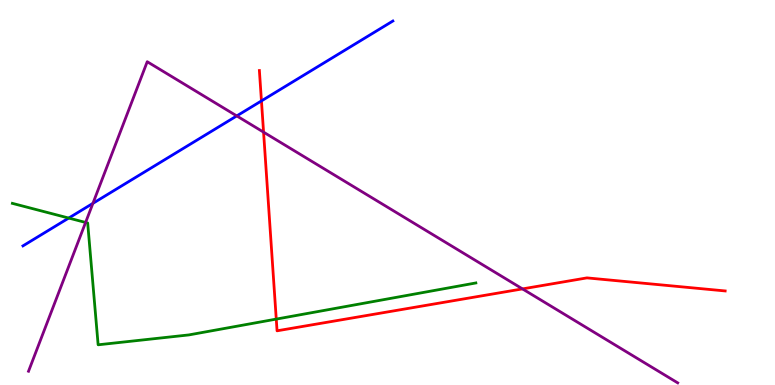[{'lines': ['blue', 'red'], 'intersections': [{'x': 3.37, 'y': 7.38}]}, {'lines': ['green', 'red'], 'intersections': [{'x': 3.56, 'y': 1.71}]}, {'lines': ['purple', 'red'], 'intersections': [{'x': 3.4, 'y': 6.57}, {'x': 6.74, 'y': 2.5}]}, {'lines': ['blue', 'green'], 'intersections': [{'x': 0.887, 'y': 4.34}]}, {'lines': ['blue', 'purple'], 'intersections': [{'x': 1.2, 'y': 4.72}, {'x': 3.05, 'y': 6.99}]}, {'lines': ['green', 'purple'], 'intersections': [{'x': 1.1, 'y': 4.22}]}]